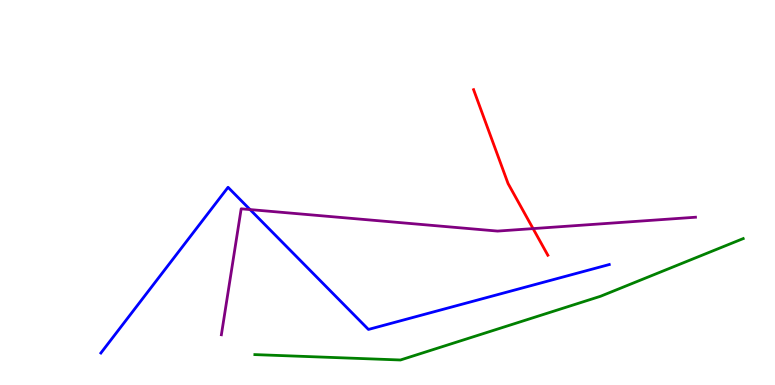[{'lines': ['blue', 'red'], 'intersections': []}, {'lines': ['green', 'red'], 'intersections': []}, {'lines': ['purple', 'red'], 'intersections': [{'x': 6.88, 'y': 4.06}]}, {'lines': ['blue', 'green'], 'intersections': []}, {'lines': ['blue', 'purple'], 'intersections': [{'x': 3.23, 'y': 4.56}]}, {'lines': ['green', 'purple'], 'intersections': []}]